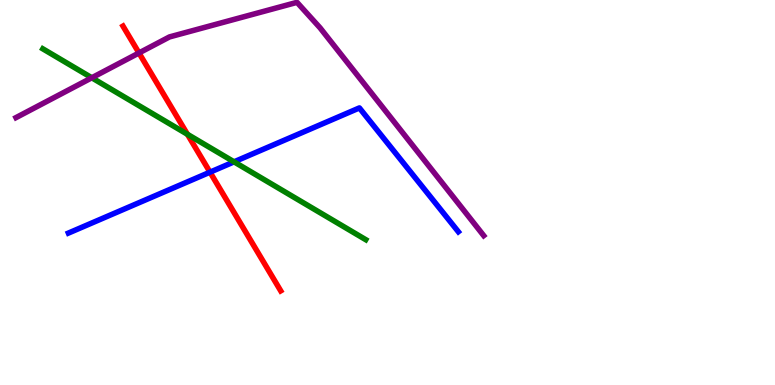[{'lines': ['blue', 'red'], 'intersections': [{'x': 2.71, 'y': 5.53}]}, {'lines': ['green', 'red'], 'intersections': [{'x': 2.42, 'y': 6.51}]}, {'lines': ['purple', 'red'], 'intersections': [{'x': 1.79, 'y': 8.62}]}, {'lines': ['blue', 'green'], 'intersections': [{'x': 3.02, 'y': 5.8}]}, {'lines': ['blue', 'purple'], 'intersections': []}, {'lines': ['green', 'purple'], 'intersections': [{'x': 1.18, 'y': 7.98}]}]